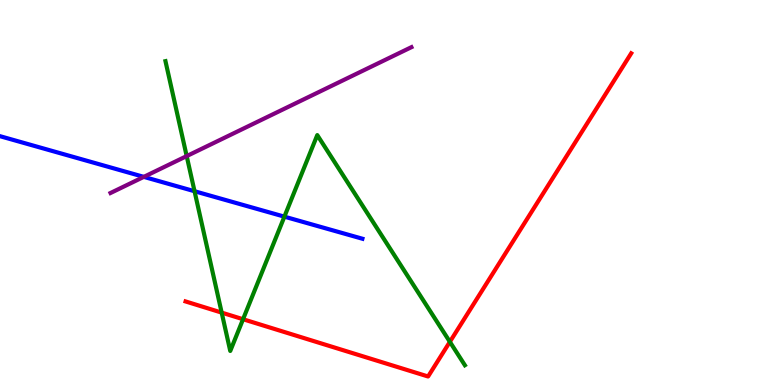[{'lines': ['blue', 'red'], 'intersections': []}, {'lines': ['green', 'red'], 'intersections': [{'x': 2.86, 'y': 1.88}, {'x': 3.14, 'y': 1.71}, {'x': 5.8, 'y': 1.12}]}, {'lines': ['purple', 'red'], 'intersections': []}, {'lines': ['blue', 'green'], 'intersections': [{'x': 2.51, 'y': 5.03}, {'x': 3.67, 'y': 4.37}]}, {'lines': ['blue', 'purple'], 'intersections': [{'x': 1.86, 'y': 5.41}]}, {'lines': ['green', 'purple'], 'intersections': [{'x': 2.41, 'y': 5.95}]}]